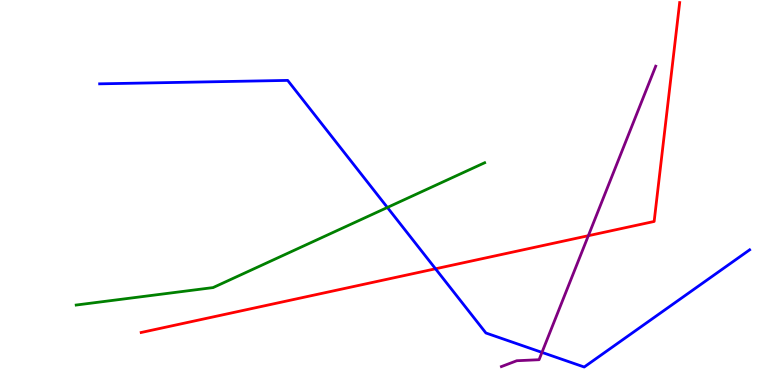[{'lines': ['blue', 'red'], 'intersections': [{'x': 5.62, 'y': 3.02}]}, {'lines': ['green', 'red'], 'intersections': []}, {'lines': ['purple', 'red'], 'intersections': [{'x': 7.59, 'y': 3.88}]}, {'lines': ['blue', 'green'], 'intersections': [{'x': 5.0, 'y': 4.61}]}, {'lines': ['blue', 'purple'], 'intersections': [{'x': 6.99, 'y': 0.847}]}, {'lines': ['green', 'purple'], 'intersections': []}]